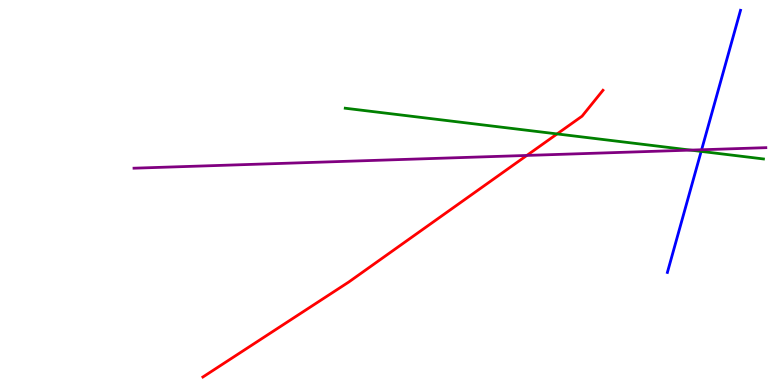[{'lines': ['blue', 'red'], 'intersections': []}, {'lines': ['green', 'red'], 'intersections': [{'x': 7.19, 'y': 6.52}]}, {'lines': ['purple', 'red'], 'intersections': [{'x': 6.8, 'y': 5.96}]}, {'lines': ['blue', 'green'], 'intersections': [{'x': 9.05, 'y': 6.07}]}, {'lines': ['blue', 'purple'], 'intersections': [{'x': 9.05, 'y': 6.11}]}, {'lines': ['green', 'purple'], 'intersections': [{'x': 8.91, 'y': 6.1}]}]